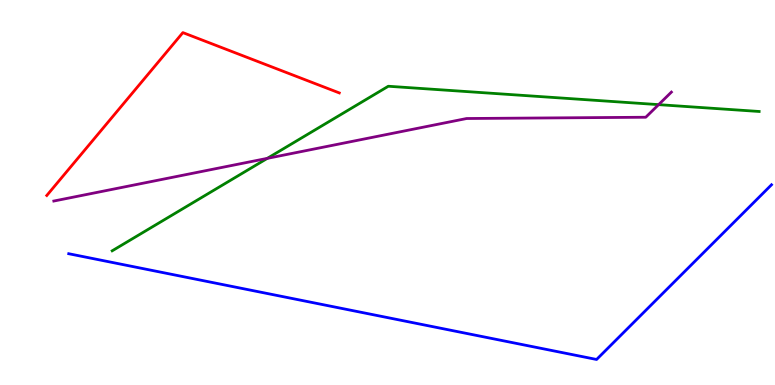[{'lines': ['blue', 'red'], 'intersections': []}, {'lines': ['green', 'red'], 'intersections': []}, {'lines': ['purple', 'red'], 'intersections': []}, {'lines': ['blue', 'green'], 'intersections': []}, {'lines': ['blue', 'purple'], 'intersections': []}, {'lines': ['green', 'purple'], 'intersections': [{'x': 3.45, 'y': 5.89}, {'x': 8.5, 'y': 7.28}]}]